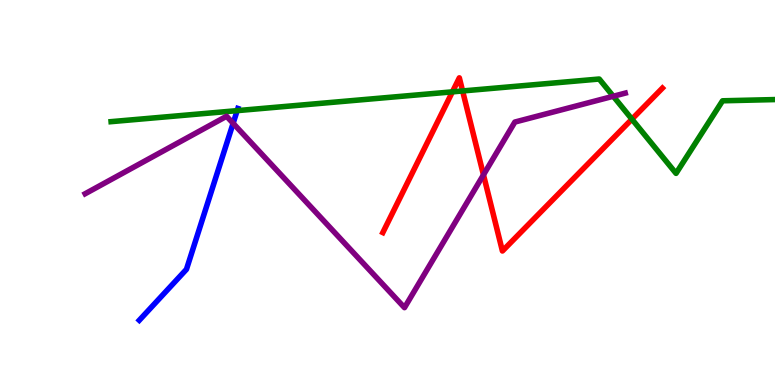[{'lines': ['blue', 'red'], 'intersections': []}, {'lines': ['green', 'red'], 'intersections': [{'x': 5.84, 'y': 7.61}, {'x': 5.97, 'y': 7.64}, {'x': 8.15, 'y': 6.9}]}, {'lines': ['purple', 'red'], 'intersections': [{'x': 6.24, 'y': 5.46}]}, {'lines': ['blue', 'green'], 'intersections': [{'x': 3.06, 'y': 7.13}]}, {'lines': ['blue', 'purple'], 'intersections': [{'x': 3.01, 'y': 6.8}]}, {'lines': ['green', 'purple'], 'intersections': [{'x': 7.91, 'y': 7.5}]}]